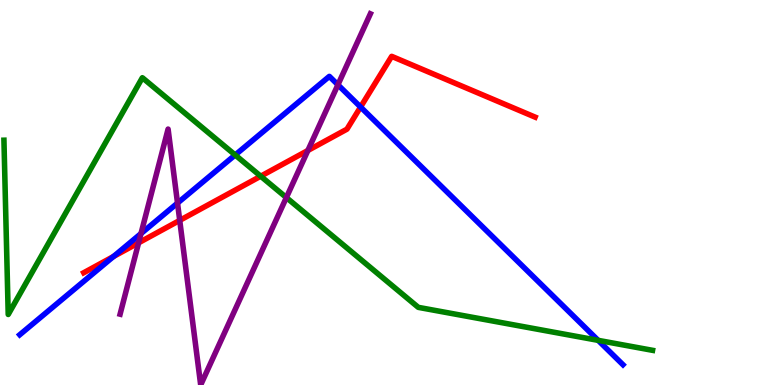[{'lines': ['blue', 'red'], 'intersections': [{'x': 1.47, 'y': 3.34}, {'x': 4.65, 'y': 7.22}]}, {'lines': ['green', 'red'], 'intersections': [{'x': 3.36, 'y': 5.42}]}, {'lines': ['purple', 'red'], 'intersections': [{'x': 1.79, 'y': 3.69}, {'x': 2.32, 'y': 4.28}, {'x': 3.97, 'y': 6.09}]}, {'lines': ['blue', 'green'], 'intersections': [{'x': 3.03, 'y': 5.97}, {'x': 7.72, 'y': 1.16}]}, {'lines': ['blue', 'purple'], 'intersections': [{'x': 1.82, 'y': 3.93}, {'x': 2.29, 'y': 4.73}, {'x': 4.36, 'y': 7.8}]}, {'lines': ['green', 'purple'], 'intersections': [{'x': 3.69, 'y': 4.87}]}]